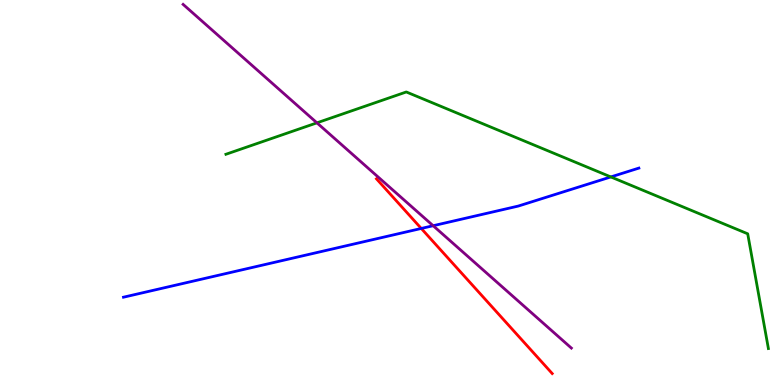[{'lines': ['blue', 'red'], 'intersections': [{'x': 5.44, 'y': 4.07}]}, {'lines': ['green', 'red'], 'intersections': []}, {'lines': ['purple', 'red'], 'intersections': []}, {'lines': ['blue', 'green'], 'intersections': [{'x': 7.88, 'y': 5.4}]}, {'lines': ['blue', 'purple'], 'intersections': [{'x': 5.59, 'y': 4.14}]}, {'lines': ['green', 'purple'], 'intersections': [{'x': 4.09, 'y': 6.81}]}]